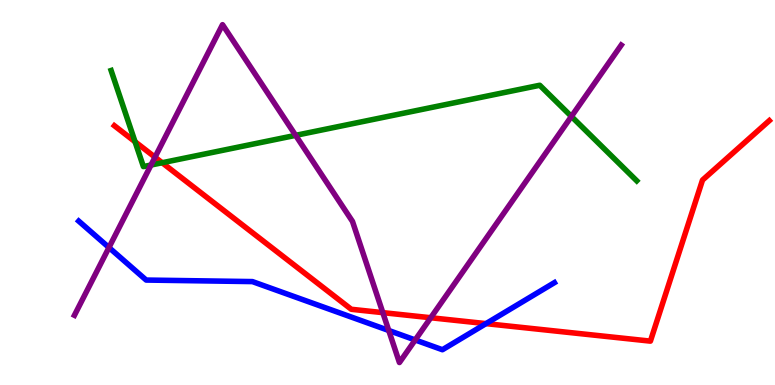[{'lines': ['blue', 'red'], 'intersections': [{'x': 6.27, 'y': 1.59}]}, {'lines': ['green', 'red'], 'intersections': [{'x': 1.74, 'y': 6.32}, {'x': 2.09, 'y': 5.77}]}, {'lines': ['purple', 'red'], 'intersections': [{'x': 2.0, 'y': 5.92}, {'x': 4.94, 'y': 1.88}, {'x': 5.56, 'y': 1.75}]}, {'lines': ['blue', 'green'], 'intersections': []}, {'lines': ['blue', 'purple'], 'intersections': [{'x': 1.41, 'y': 3.57}, {'x': 5.02, 'y': 1.42}, {'x': 5.36, 'y': 1.17}]}, {'lines': ['green', 'purple'], 'intersections': [{'x': 1.95, 'y': 5.71}, {'x': 3.81, 'y': 6.48}, {'x': 7.37, 'y': 6.98}]}]